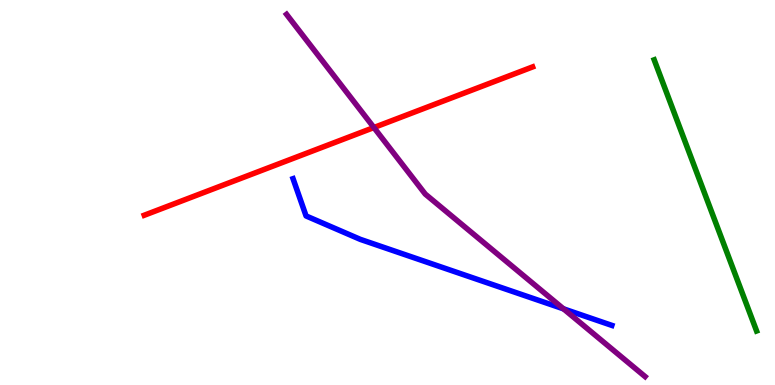[{'lines': ['blue', 'red'], 'intersections': []}, {'lines': ['green', 'red'], 'intersections': []}, {'lines': ['purple', 'red'], 'intersections': [{'x': 4.82, 'y': 6.69}]}, {'lines': ['blue', 'green'], 'intersections': []}, {'lines': ['blue', 'purple'], 'intersections': [{'x': 7.27, 'y': 1.98}]}, {'lines': ['green', 'purple'], 'intersections': []}]